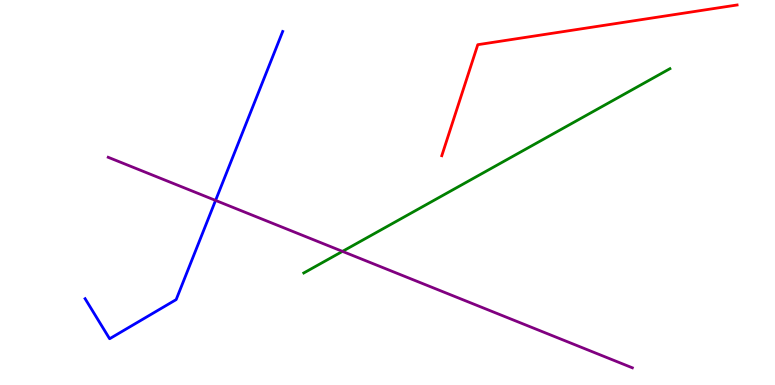[{'lines': ['blue', 'red'], 'intersections': []}, {'lines': ['green', 'red'], 'intersections': []}, {'lines': ['purple', 'red'], 'intersections': []}, {'lines': ['blue', 'green'], 'intersections': []}, {'lines': ['blue', 'purple'], 'intersections': [{'x': 2.78, 'y': 4.79}]}, {'lines': ['green', 'purple'], 'intersections': [{'x': 4.42, 'y': 3.47}]}]